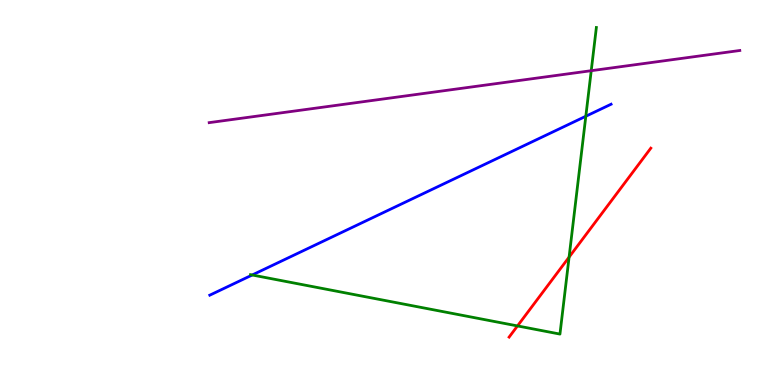[{'lines': ['blue', 'red'], 'intersections': []}, {'lines': ['green', 'red'], 'intersections': [{'x': 6.68, 'y': 1.53}, {'x': 7.34, 'y': 3.32}]}, {'lines': ['purple', 'red'], 'intersections': []}, {'lines': ['blue', 'green'], 'intersections': [{'x': 3.25, 'y': 2.86}, {'x': 7.56, 'y': 6.98}]}, {'lines': ['blue', 'purple'], 'intersections': []}, {'lines': ['green', 'purple'], 'intersections': [{'x': 7.63, 'y': 8.16}]}]